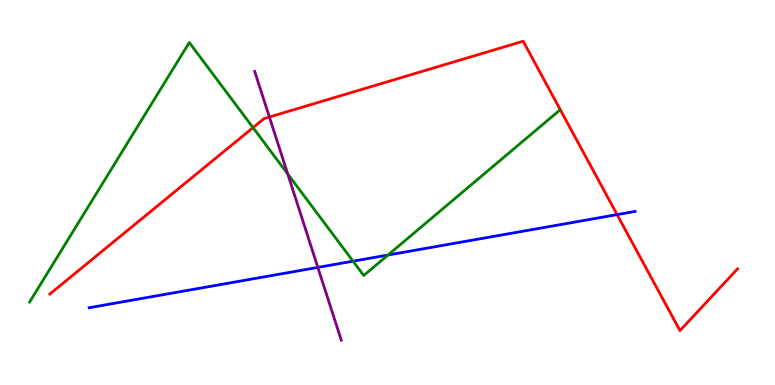[{'lines': ['blue', 'red'], 'intersections': [{'x': 7.96, 'y': 4.43}]}, {'lines': ['green', 'red'], 'intersections': [{'x': 3.26, 'y': 6.68}]}, {'lines': ['purple', 'red'], 'intersections': [{'x': 3.48, 'y': 6.96}]}, {'lines': ['blue', 'green'], 'intersections': [{'x': 4.56, 'y': 3.22}, {'x': 5.01, 'y': 3.38}]}, {'lines': ['blue', 'purple'], 'intersections': [{'x': 4.1, 'y': 3.05}]}, {'lines': ['green', 'purple'], 'intersections': [{'x': 3.71, 'y': 5.48}]}]